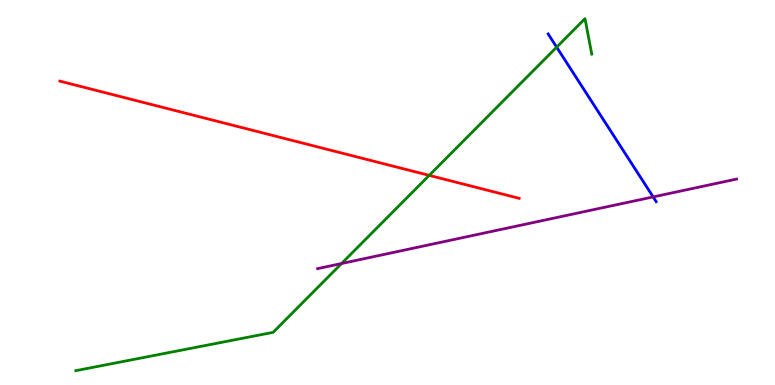[{'lines': ['blue', 'red'], 'intersections': []}, {'lines': ['green', 'red'], 'intersections': [{'x': 5.54, 'y': 5.44}]}, {'lines': ['purple', 'red'], 'intersections': []}, {'lines': ['blue', 'green'], 'intersections': [{'x': 7.18, 'y': 8.77}]}, {'lines': ['blue', 'purple'], 'intersections': [{'x': 8.43, 'y': 4.89}]}, {'lines': ['green', 'purple'], 'intersections': [{'x': 4.41, 'y': 3.16}]}]